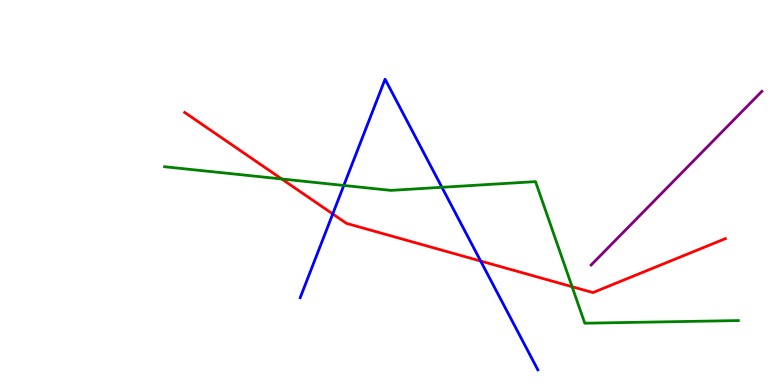[{'lines': ['blue', 'red'], 'intersections': [{'x': 4.29, 'y': 4.44}, {'x': 6.2, 'y': 3.22}]}, {'lines': ['green', 'red'], 'intersections': [{'x': 3.64, 'y': 5.35}, {'x': 7.38, 'y': 2.55}]}, {'lines': ['purple', 'red'], 'intersections': []}, {'lines': ['blue', 'green'], 'intersections': [{'x': 4.44, 'y': 5.18}, {'x': 5.7, 'y': 5.14}]}, {'lines': ['blue', 'purple'], 'intersections': []}, {'lines': ['green', 'purple'], 'intersections': []}]